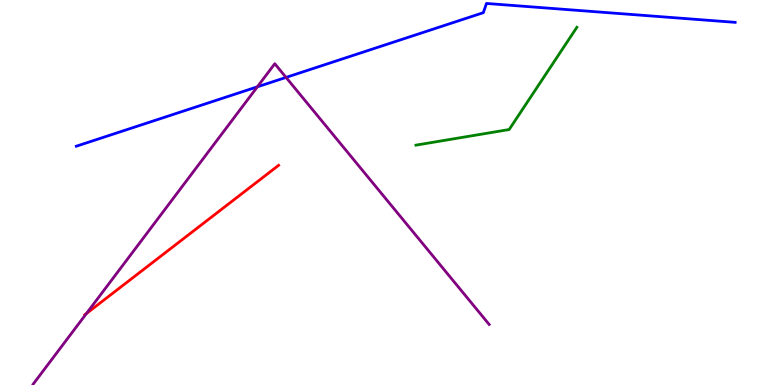[{'lines': ['blue', 'red'], 'intersections': []}, {'lines': ['green', 'red'], 'intersections': []}, {'lines': ['purple', 'red'], 'intersections': [{'x': 1.12, 'y': 1.86}]}, {'lines': ['blue', 'green'], 'intersections': []}, {'lines': ['blue', 'purple'], 'intersections': [{'x': 3.32, 'y': 7.74}, {'x': 3.69, 'y': 7.99}]}, {'lines': ['green', 'purple'], 'intersections': []}]